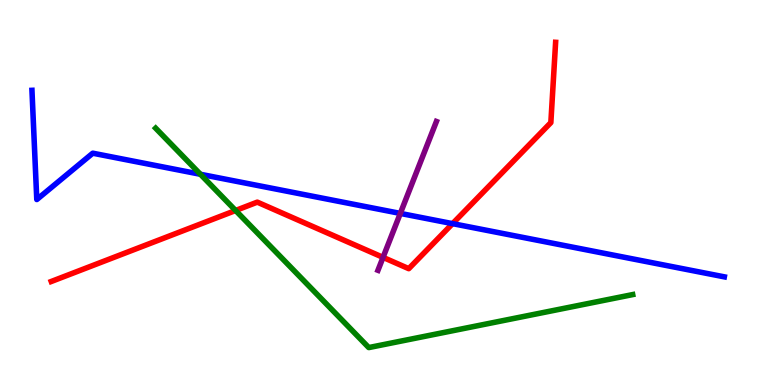[{'lines': ['blue', 'red'], 'intersections': [{'x': 5.84, 'y': 4.19}]}, {'lines': ['green', 'red'], 'intersections': [{'x': 3.04, 'y': 4.53}]}, {'lines': ['purple', 'red'], 'intersections': [{'x': 4.94, 'y': 3.32}]}, {'lines': ['blue', 'green'], 'intersections': [{'x': 2.59, 'y': 5.47}]}, {'lines': ['blue', 'purple'], 'intersections': [{'x': 5.17, 'y': 4.46}]}, {'lines': ['green', 'purple'], 'intersections': []}]